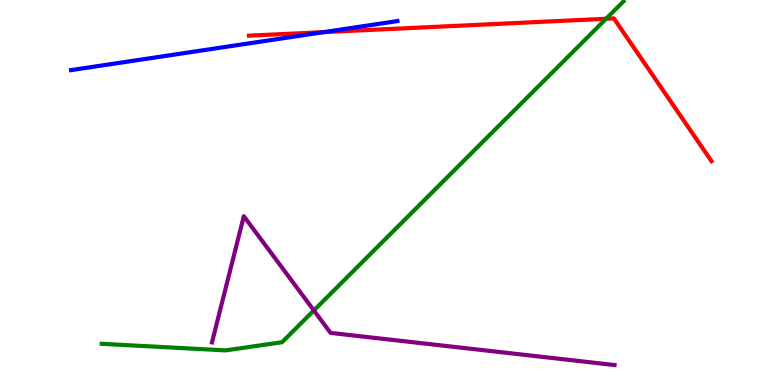[{'lines': ['blue', 'red'], 'intersections': [{'x': 4.18, 'y': 9.17}]}, {'lines': ['green', 'red'], 'intersections': [{'x': 7.82, 'y': 9.51}]}, {'lines': ['purple', 'red'], 'intersections': []}, {'lines': ['blue', 'green'], 'intersections': []}, {'lines': ['blue', 'purple'], 'intersections': []}, {'lines': ['green', 'purple'], 'intersections': [{'x': 4.05, 'y': 1.94}]}]